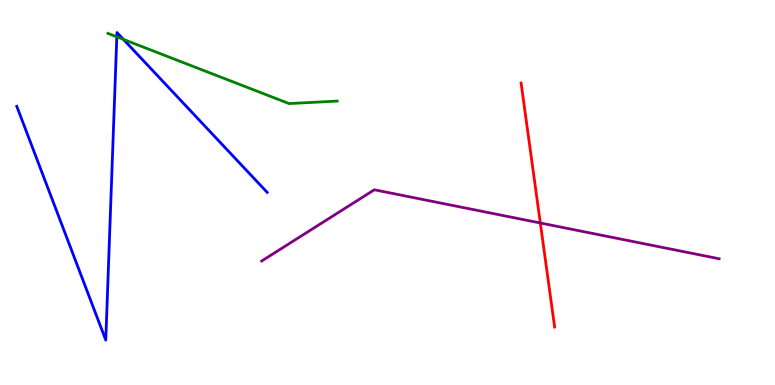[{'lines': ['blue', 'red'], 'intersections': []}, {'lines': ['green', 'red'], 'intersections': []}, {'lines': ['purple', 'red'], 'intersections': [{'x': 6.97, 'y': 4.21}]}, {'lines': ['blue', 'green'], 'intersections': [{'x': 1.51, 'y': 9.04}, {'x': 1.59, 'y': 8.98}]}, {'lines': ['blue', 'purple'], 'intersections': []}, {'lines': ['green', 'purple'], 'intersections': []}]